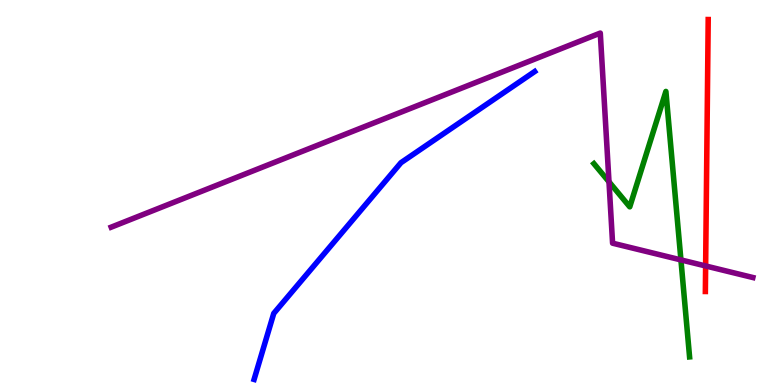[{'lines': ['blue', 'red'], 'intersections': []}, {'lines': ['green', 'red'], 'intersections': []}, {'lines': ['purple', 'red'], 'intersections': [{'x': 9.1, 'y': 3.09}]}, {'lines': ['blue', 'green'], 'intersections': []}, {'lines': ['blue', 'purple'], 'intersections': []}, {'lines': ['green', 'purple'], 'intersections': [{'x': 7.86, 'y': 5.28}, {'x': 8.79, 'y': 3.25}]}]